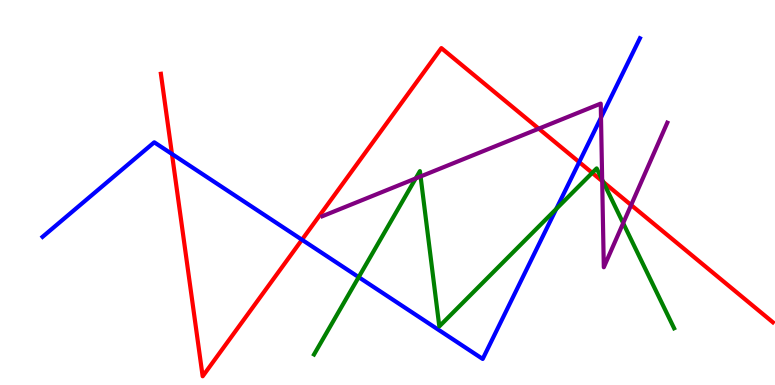[{'lines': ['blue', 'red'], 'intersections': [{'x': 2.22, 'y': 6.0}, {'x': 3.9, 'y': 3.77}, {'x': 7.47, 'y': 5.79}]}, {'lines': ['green', 'red'], 'intersections': [{'x': 7.64, 'y': 5.51}, {'x': 7.78, 'y': 5.27}]}, {'lines': ['purple', 'red'], 'intersections': [{'x': 6.95, 'y': 6.66}, {'x': 7.77, 'y': 5.3}, {'x': 8.14, 'y': 4.67}]}, {'lines': ['blue', 'green'], 'intersections': [{'x': 4.63, 'y': 2.8}, {'x': 7.18, 'y': 4.57}]}, {'lines': ['blue', 'purple'], 'intersections': [{'x': 7.75, 'y': 6.94}]}, {'lines': ['green', 'purple'], 'intersections': [{'x': 5.36, 'y': 5.36}, {'x': 5.43, 'y': 5.42}, {'x': 7.77, 'y': 5.33}, {'x': 8.04, 'y': 4.2}]}]